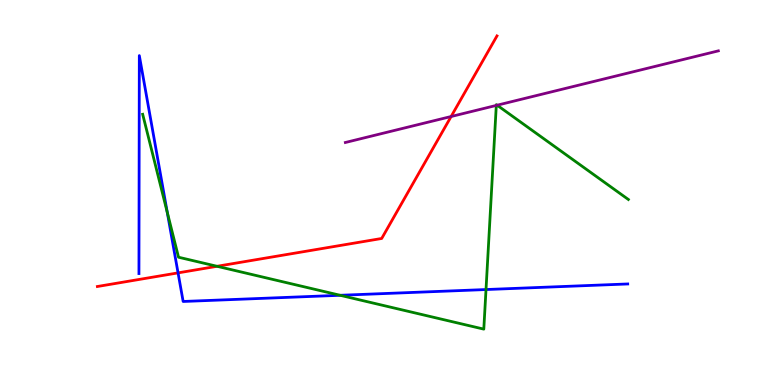[{'lines': ['blue', 'red'], 'intersections': [{'x': 2.3, 'y': 2.91}]}, {'lines': ['green', 'red'], 'intersections': [{'x': 2.8, 'y': 3.08}]}, {'lines': ['purple', 'red'], 'intersections': [{'x': 5.82, 'y': 6.97}]}, {'lines': ['blue', 'green'], 'intersections': [{'x': 2.16, 'y': 4.49}, {'x': 4.39, 'y': 2.33}, {'x': 6.27, 'y': 2.48}]}, {'lines': ['blue', 'purple'], 'intersections': []}, {'lines': ['green', 'purple'], 'intersections': [{'x': 6.4, 'y': 7.26}, {'x': 6.41, 'y': 7.27}]}]